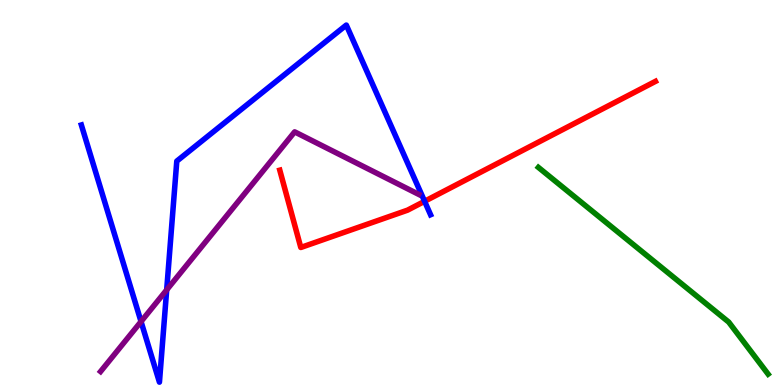[{'lines': ['blue', 'red'], 'intersections': [{'x': 5.48, 'y': 4.77}]}, {'lines': ['green', 'red'], 'intersections': []}, {'lines': ['purple', 'red'], 'intersections': []}, {'lines': ['blue', 'green'], 'intersections': []}, {'lines': ['blue', 'purple'], 'intersections': [{'x': 1.82, 'y': 1.65}, {'x': 2.15, 'y': 2.47}]}, {'lines': ['green', 'purple'], 'intersections': []}]